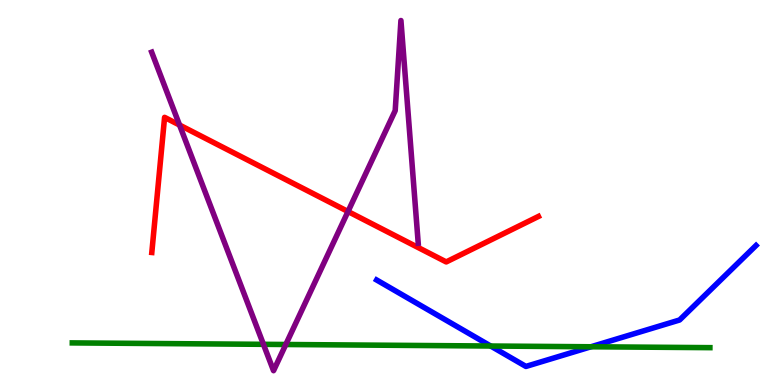[{'lines': ['blue', 'red'], 'intersections': []}, {'lines': ['green', 'red'], 'intersections': []}, {'lines': ['purple', 'red'], 'intersections': [{'x': 2.32, 'y': 6.75}, {'x': 4.49, 'y': 4.51}]}, {'lines': ['blue', 'green'], 'intersections': [{'x': 6.33, 'y': 1.01}, {'x': 7.63, 'y': 0.993}]}, {'lines': ['blue', 'purple'], 'intersections': []}, {'lines': ['green', 'purple'], 'intersections': [{'x': 3.4, 'y': 1.06}, {'x': 3.69, 'y': 1.05}]}]